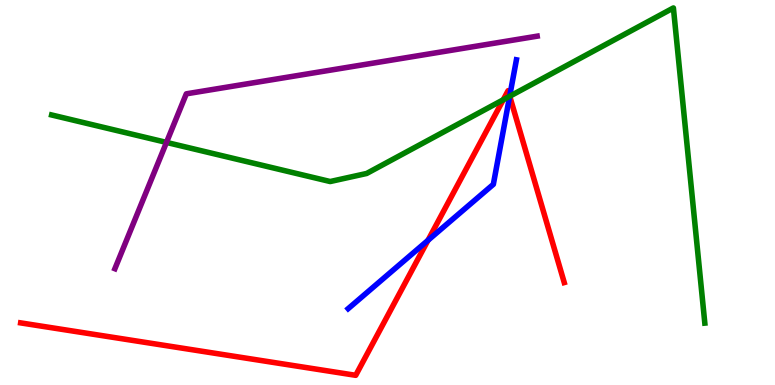[{'lines': ['blue', 'red'], 'intersections': [{'x': 5.52, 'y': 3.76}, {'x': 6.58, 'y': 7.5}]}, {'lines': ['green', 'red'], 'intersections': [{'x': 6.49, 'y': 7.41}, {'x': 6.58, 'y': 7.5}]}, {'lines': ['purple', 'red'], 'intersections': []}, {'lines': ['blue', 'green'], 'intersections': [{'x': 6.58, 'y': 7.5}]}, {'lines': ['blue', 'purple'], 'intersections': []}, {'lines': ['green', 'purple'], 'intersections': [{'x': 2.15, 'y': 6.3}]}]